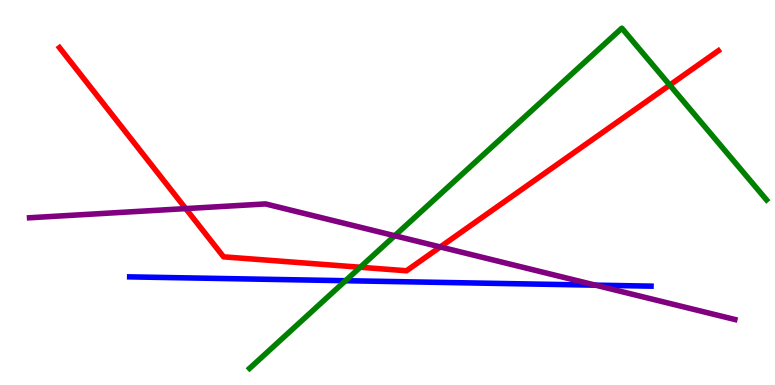[{'lines': ['blue', 'red'], 'intersections': []}, {'lines': ['green', 'red'], 'intersections': [{'x': 4.65, 'y': 3.06}, {'x': 8.64, 'y': 7.79}]}, {'lines': ['purple', 'red'], 'intersections': [{'x': 2.4, 'y': 4.58}, {'x': 5.68, 'y': 3.59}]}, {'lines': ['blue', 'green'], 'intersections': [{'x': 4.46, 'y': 2.71}]}, {'lines': ['blue', 'purple'], 'intersections': [{'x': 7.68, 'y': 2.59}]}, {'lines': ['green', 'purple'], 'intersections': [{'x': 5.09, 'y': 3.88}]}]